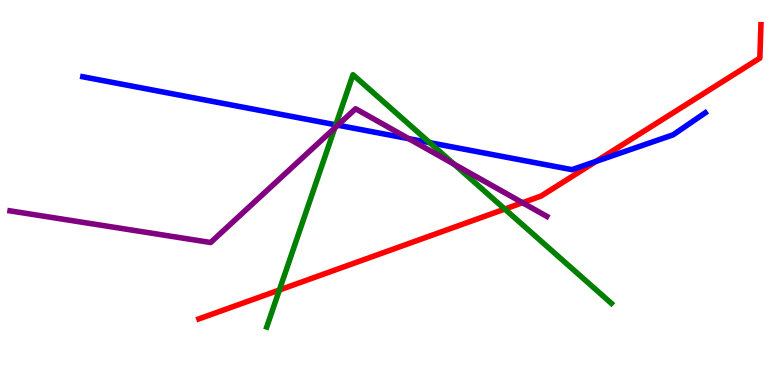[{'lines': ['blue', 'red'], 'intersections': [{'x': 7.69, 'y': 5.81}]}, {'lines': ['green', 'red'], 'intersections': [{'x': 3.6, 'y': 2.47}, {'x': 6.51, 'y': 4.57}]}, {'lines': ['purple', 'red'], 'intersections': [{'x': 6.74, 'y': 4.73}]}, {'lines': ['blue', 'green'], 'intersections': [{'x': 4.33, 'y': 6.76}, {'x': 5.54, 'y': 6.29}]}, {'lines': ['blue', 'purple'], 'intersections': [{'x': 4.36, 'y': 6.75}, {'x': 5.27, 'y': 6.4}]}, {'lines': ['green', 'purple'], 'intersections': [{'x': 4.32, 'y': 6.68}, {'x': 5.86, 'y': 5.74}]}]